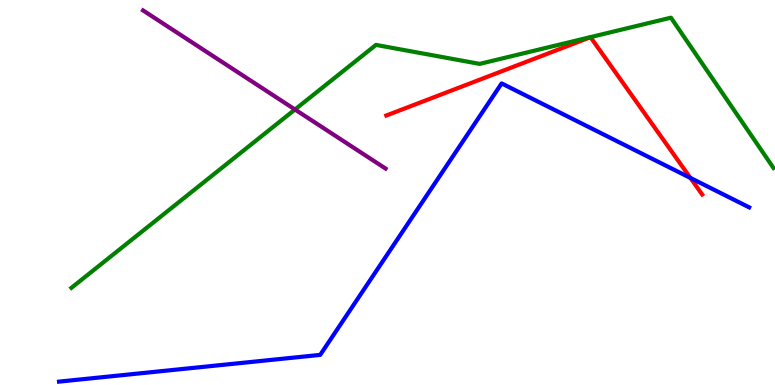[{'lines': ['blue', 'red'], 'intersections': [{'x': 8.91, 'y': 5.38}]}, {'lines': ['green', 'red'], 'intersections': []}, {'lines': ['purple', 'red'], 'intersections': []}, {'lines': ['blue', 'green'], 'intersections': []}, {'lines': ['blue', 'purple'], 'intersections': []}, {'lines': ['green', 'purple'], 'intersections': [{'x': 3.81, 'y': 7.16}]}]